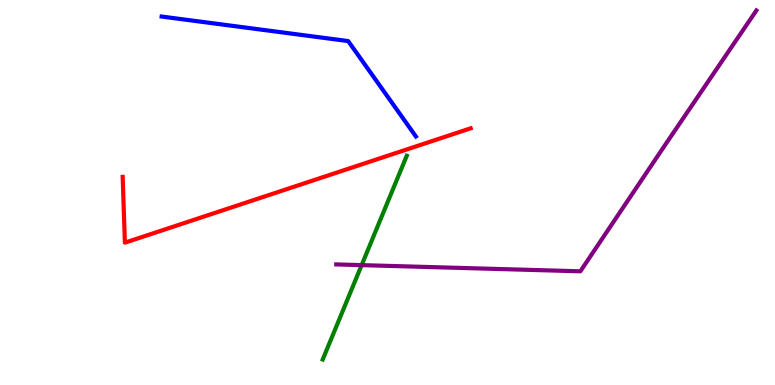[{'lines': ['blue', 'red'], 'intersections': []}, {'lines': ['green', 'red'], 'intersections': []}, {'lines': ['purple', 'red'], 'intersections': []}, {'lines': ['blue', 'green'], 'intersections': []}, {'lines': ['blue', 'purple'], 'intersections': []}, {'lines': ['green', 'purple'], 'intersections': [{'x': 4.67, 'y': 3.11}]}]